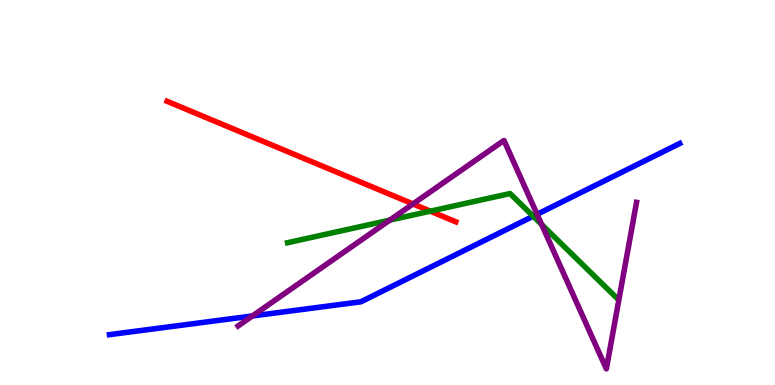[{'lines': ['blue', 'red'], 'intersections': []}, {'lines': ['green', 'red'], 'intersections': [{'x': 5.55, 'y': 4.51}]}, {'lines': ['purple', 'red'], 'intersections': [{'x': 5.33, 'y': 4.7}]}, {'lines': ['blue', 'green'], 'intersections': [{'x': 6.88, 'y': 4.38}]}, {'lines': ['blue', 'purple'], 'intersections': [{'x': 3.26, 'y': 1.79}, {'x': 6.93, 'y': 4.43}]}, {'lines': ['green', 'purple'], 'intersections': [{'x': 5.03, 'y': 4.28}, {'x': 6.99, 'y': 4.17}]}]